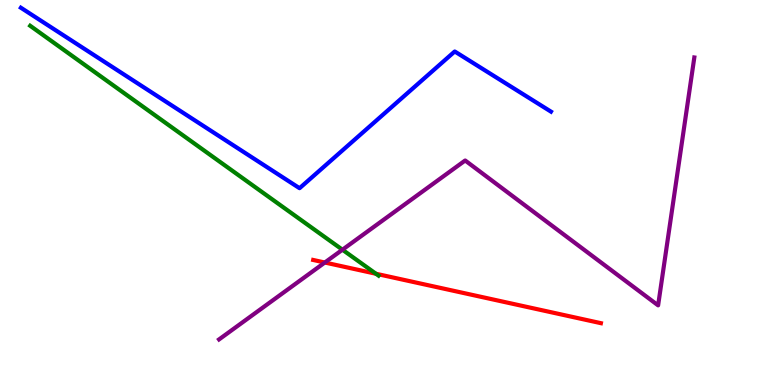[{'lines': ['blue', 'red'], 'intersections': []}, {'lines': ['green', 'red'], 'intersections': [{'x': 4.85, 'y': 2.89}]}, {'lines': ['purple', 'red'], 'intersections': [{'x': 4.19, 'y': 3.18}]}, {'lines': ['blue', 'green'], 'intersections': []}, {'lines': ['blue', 'purple'], 'intersections': []}, {'lines': ['green', 'purple'], 'intersections': [{'x': 4.42, 'y': 3.51}]}]